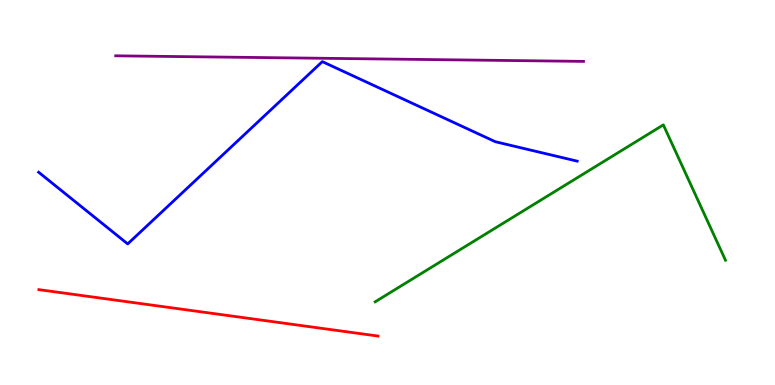[{'lines': ['blue', 'red'], 'intersections': []}, {'lines': ['green', 'red'], 'intersections': []}, {'lines': ['purple', 'red'], 'intersections': []}, {'lines': ['blue', 'green'], 'intersections': []}, {'lines': ['blue', 'purple'], 'intersections': []}, {'lines': ['green', 'purple'], 'intersections': []}]